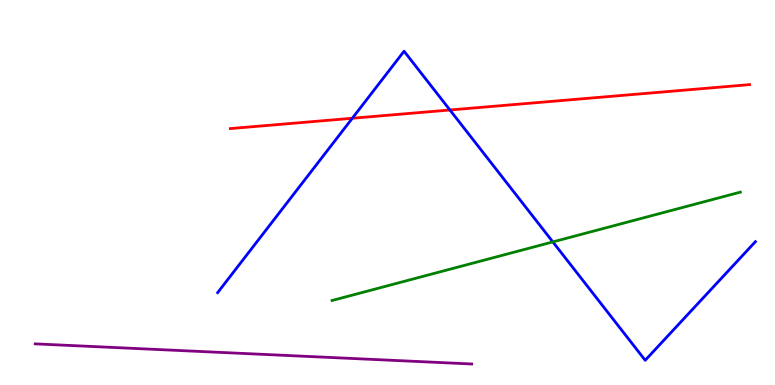[{'lines': ['blue', 'red'], 'intersections': [{'x': 4.55, 'y': 6.93}, {'x': 5.81, 'y': 7.14}]}, {'lines': ['green', 'red'], 'intersections': []}, {'lines': ['purple', 'red'], 'intersections': []}, {'lines': ['blue', 'green'], 'intersections': [{'x': 7.13, 'y': 3.72}]}, {'lines': ['blue', 'purple'], 'intersections': []}, {'lines': ['green', 'purple'], 'intersections': []}]